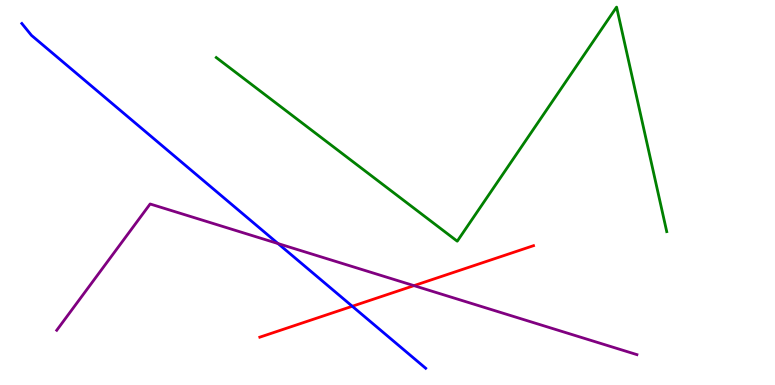[{'lines': ['blue', 'red'], 'intersections': [{'x': 4.55, 'y': 2.05}]}, {'lines': ['green', 'red'], 'intersections': []}, {'lines': ['purple', 'red'], 'intersections': [{'x': 5.34, 'y': 2.58}]}, {'lines': ['blue', 'green'], 'intersections': []}, {'lines': ['blue', 'purple'], 'intersections': [{'x': 3.59, 'y': 3.67}]}, {'lines': ['green', 'purple'], 'intersections': []}]